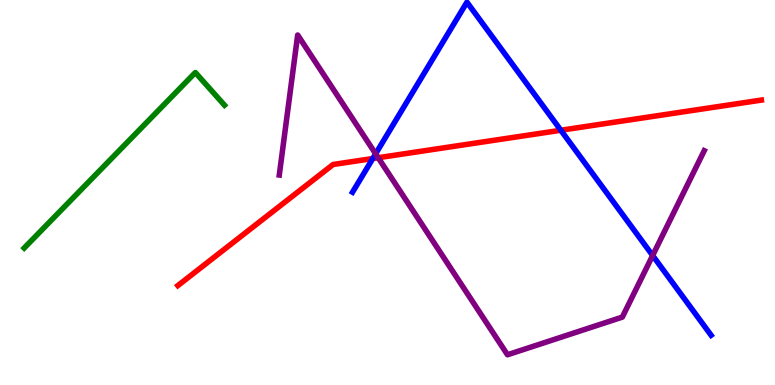[{'lines': ['blue', 'red'], 'intersections': [{'x': 4.81, 'y': 5.88}, {'x': 7.24, 'y': 6.62}]}, {'lines': ['green', 'red'], 'intersections': []}, {'lines': ['purple', 'red'], 'intersections': [{'x': 4.88, 'y': 5.9}]}, {'lines': ['blue', 'green'], 'intersections': []}, {'lines': ['blue', 'purple'], 'intersections': [{'x': 4.85, 'y': 6.0}, {'x': 8.42, 'y': 3.36}]}, {'lines': ['green', 'purple'], 'intersections': []}]